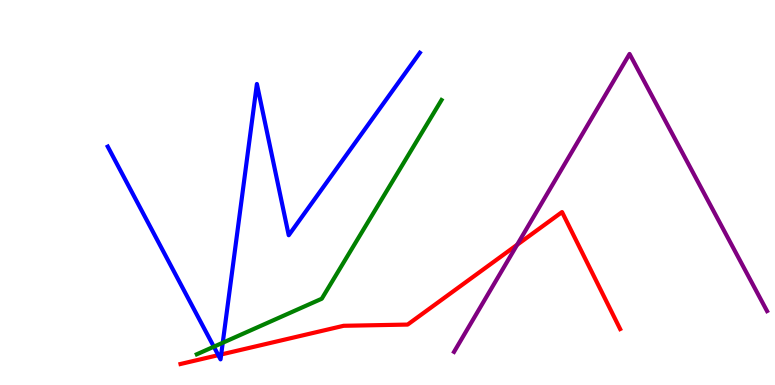[{'lines': ['blue', 'red'], 'intersections': [{'x': 2.82, 'y': 0.775}, {'x': 2.85, 'y': 0.793}]}, {'lines': ['green', 'red'], 'intersections': []}, {'lines': ['purple', 'red'], 'intersections': [{'x': 6.67, 'y': 3.64}]}, {'lines': ['blue', 'green'], 'intersections': [{'x': 2.76, 'y': 0.994}, {'x': 2.87, 'y': 1.1}]}, {'lines': ['blue', 'purple'], 'intersections': []}, {'lines': ['green', 'purple'], 'intersections': []}]